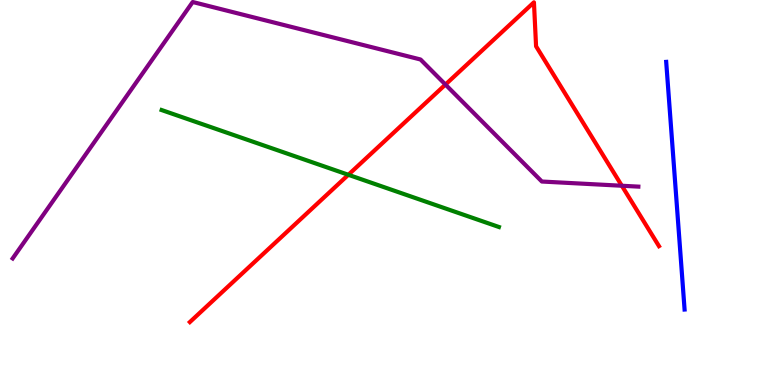[{'lines': ['blue', 'red'], 'intersections': []}, {'lines': ['green', 'red'], 'intersections': [{'x': 4.49, 'y': 5.46}]}, {'lines': ['purple', 'red'], 'intersections': [{'x': 5.75, 'y': 7.8}, {'x': 8.02, 'y': 5.18}]}, {'lines': ['blue', 'green'], 'intersections': []}, {'lines': ['blue', 'purple'], 'intersections': []}, {'lines': ['green', 'purple'], 'intersections': []}]